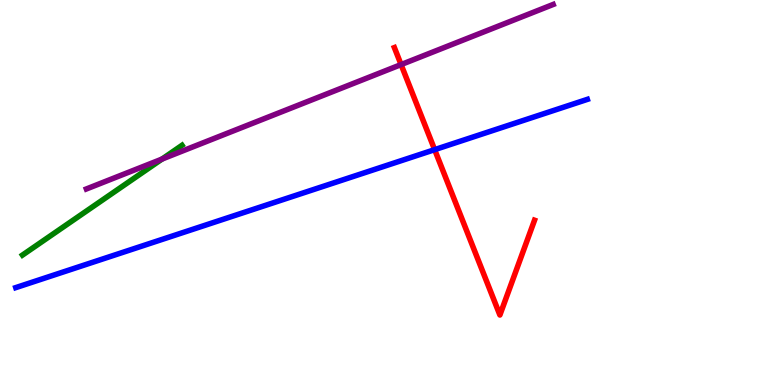[{'lines': ['blue', 'red'], 'intersections': [{'x': 5.61, 'y': 6.11}]}, {'lines': ['green', 'red'], 'intersections': []}, {'lines': ['purple', 'red'], 'intersections': [{'x': 5.18, 'y': 8.32}]}, {'lines': ['blue', 'green'], 'intersections': []}, {'lines': ['blue', 'purple'], 'intersections': []}, {'lines': ['green', 'purple'], 'intersections': [{'x': 2.09, 'y': 5.87}]}]